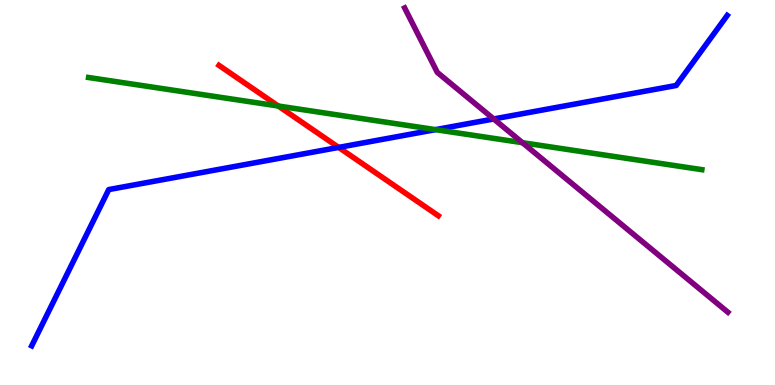[{'lines': ['blue', 'red'], 'intersections': [{'x': 4.37, 'y': 6.17}]}, {'lines': ['green', 'red'], 'intersections': [{'x': 3.59, 'y': 7.25}]}, {'lines': ['purple', 'red'], 'intersections': []}, {'lines': ['blue', 'green'], 'intersections': [{'x': 5.62, 'y': 6.63}]}, {'lines': ['blue', 'purple'], 'intersections': [{'x': 6.37, 'y': 6.91}]}, {'lines': ['green', 'purple'], 'intersections': [{'x': 6.74, 'y': 6.29}]}]